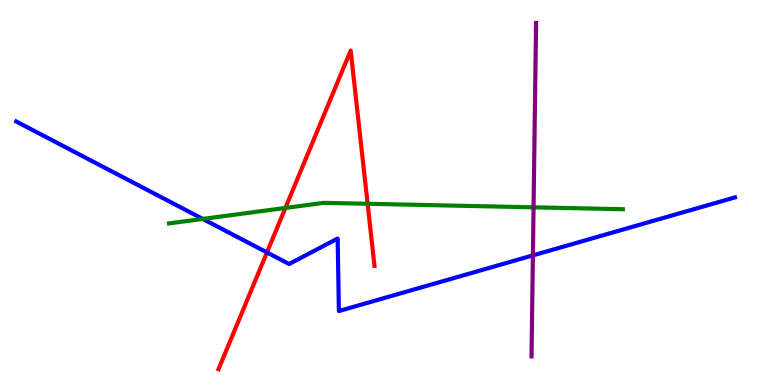[{'lines': ['blue', 'red'], 'intersections': [{'x': 3.44, 'y': 3.44}]}, {'lines': ['green', 'red'], 'intersections': [{'x': 3.68, 'y': 4.6}, {'x': 4.74, 'y': 4.71}]}, {'lines': ['purple', 'red'], 'intersections': []}, {'lines': ['blue', 'green'], 'intersections': [{'x': 2.62, 'y': 4.31}]}, {'lines': ['blue', 'purple'], 'intersections': [{'x': 6.88, 'y': 3.37}]}, {'lines': ['green', 'purple'], 'intersections': [{'x': 6.88, 'y': 4.62}]}]